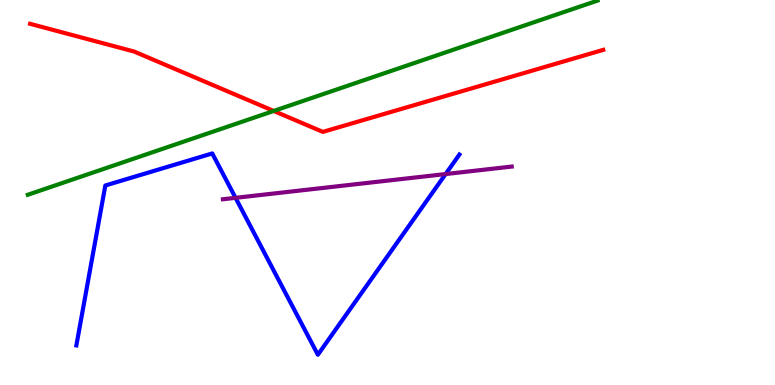[{'lines': ['blue', 'red'], 'intersections': []}, {'lines': ['green', 'red'], 'intersections': [{'x': 3.53, 'y': 7.12}]}, {'lines': ['purple', 'red'], 'intersections': []}, {'lines': ['blue', 'green'], 'intersections': []}, {'lines': ['blue', 'purple'], 'intersections': [{'x': 3.04, 'y': 4.86}, {'x': 5.75, 'y': 5.48}]}, {'lines': ['green', 'purple'], 'intersections': []}]